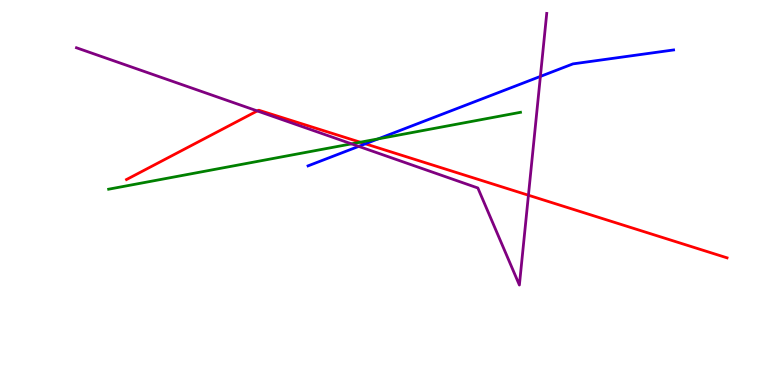[{'lines': ['blue', 'red'], 'intersections': [{'x': 4.71, 'y': 6.26}]}, {'lines': ['green', 'red'], 'intersections': [{'x': 4.65, 'y': 6.31}]}, {'lines': ['purple', 'red'], 'intersections': [{'x': 3.32, 'y': 7.12}, {'x': 6.82, 'y': 4.93}]}, {'lines': ['blue', 'green'], 'intersections': [{'x': 4.88, 'y': 6.39}]}, {'lines': ['blue', 'purple'], 'intersections': [{'x': 4.63, 'y': 6.2}, {'x': 6.97, 'y': 8.01}]}, {'lines': ['green', 'purple'], 'intersections': [{'x': 4.54, 'y': 6.26}]}]